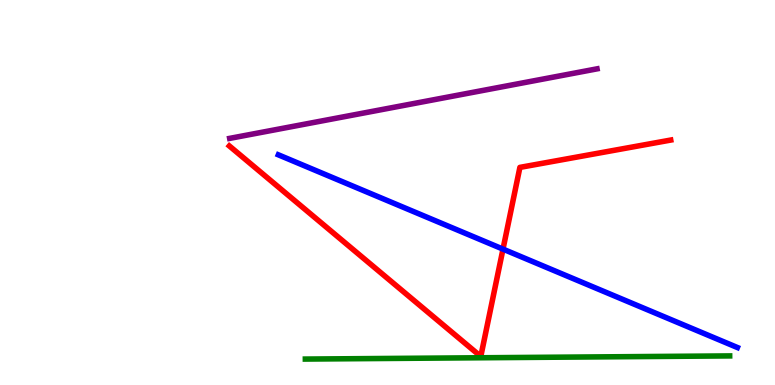[{'lines': ['blue', 'red'], 'intersections': [{'x': 6.49, 'y': 3.53}]}, {'lines': ['green', 'red'], 'intersections': []}, {'lines': ['purple', 'red'], 'intersections': []}, {'lines': ['blue', 'green'], 'intersections': []}, {'lines': ['blue', 'purple'], 'intersections': []}, {'lines': ['green', 'purple'], 'intersections': []}]